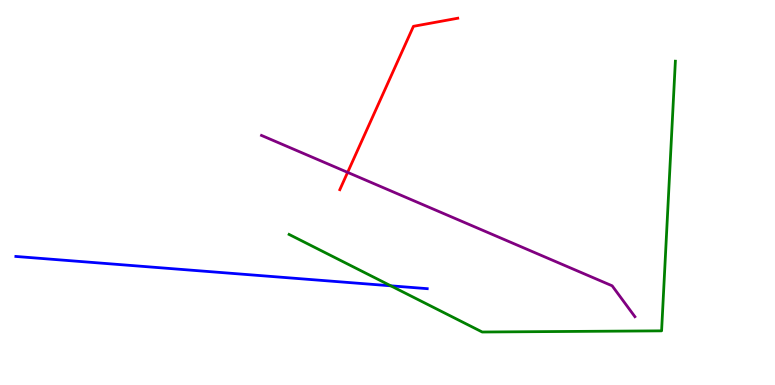[{'lines': ['blue', 'red'], 'intersections': []}, {'lines': ['green', 'red'], 'intersections': []}, {'lines': ['purple', 'red'], 'intersections': [{'x': 4.49, 'y': 5.52}]}, {'lines': ['blue', 'green'], 'intersections': [{'x': 5.04, 'y': 2.58}]}, {'lines': ['blue', 'purple'], 'intersections': []}, {'lines': ['green', 'purple'], 'intersections': []}]